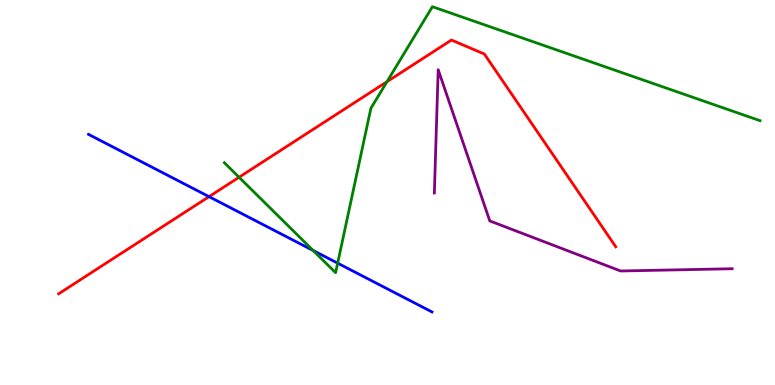[{'lines': ['blue', 'red'], 'intersections': [{'x': 2.7, 'y': 4.89}]}, {'lines': ['green', 'red'], 'intersections': [{'x': 3.08, 'y': 5.4}, {'x': 4.99, 'y': 7.88}]}, {'lines': ['purple', 'red'], 'intersections': []}, {'lines': ['blue', 'green'], 'intersections': [{'x': 4.04, 'y': 3.49}, {'x': 4.36, 'y': 3.16}]}, {'lines': ['blue', 'purple'], 'intersections': []}, {'lines': ['green', 'purple'], 'intersections': []}]